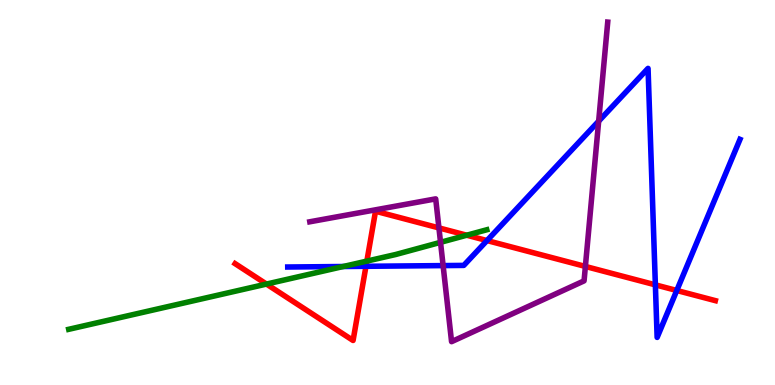[{'lines': ['blue', 'red'], 'intersections': [{'x': 4.72, 'y': 3.08}, {'x': 6.28, 'y': 3.75}, {'x': 8.46, 'y': 2.6}, {'x': 8.73, 'y': 2.45}]}, {'lines': ['green', 'red'], 'intersections': [{'x': 3.44, 'y': 2.62}, {'x': 4.73, 'y': 3.22}, {'x': 6.02, 'y': 3.89}]}, {'lines': ['purple', 'red'], 'intersections': [{'x': 5.66, 'y': 4.08}, {'x': 7.55, 'y': 3.08}]}, {'lines': ['blue', 'green'], 'intersections': [{'x': 4.43, 'y': 3.08}]}, {'lines': ['blue', 'purple'], 'intersections': [{'x': 5.72, 'y': 3.1}, {'x': 7.72, 'y': 6.85}]}, {'lines': ['green', 'purple'], 'intersections': [{'x': 5.68, 'y': 3.71}]}]